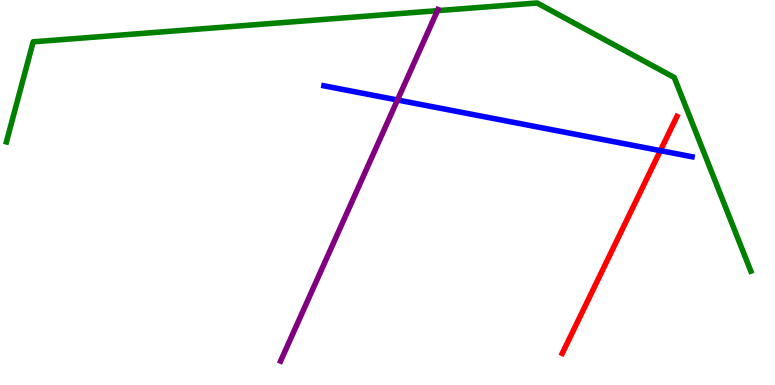[{'lines': ['blue', 'red'], 'intersections': [{'x': 8.52, 'y': 6.09}]}, {'lines': ['green', 'red'], 'intersections': []}, {'lines': ['purple', 'red'], 'intersections': []}, {'lines': ['blue', 'green'], 'intersections': []}, {'lines': ['blue', 'purple'], 'intersections': [{'x': 5.13, 'y': 7.4}]}, {'lines': ['green', 'purple'], 'intersections': [{'x': 5.64, 'y': 9.72}]}]